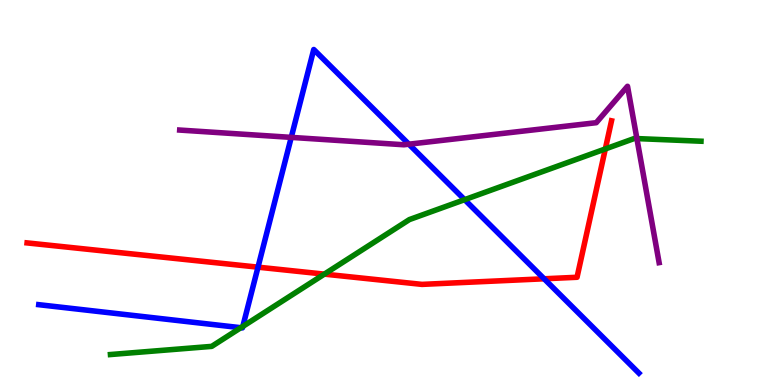[{'lines': ['blue', 'red'], 'intersections': [{'x': 3.33, 'y': 3.06}, {'x': 7.02, 'y': 2.76}]}, {'lines': ['green', 'red'], 'intersections': [{'x': 4.19, 'y': 2.88}, {'x': 7.81, 'y': 6.13}]}, {'lines': ['purple', 'red'], 'intersections': []}, {'lines': ['blue', 'green'], 'intersections': [{'x': 3.11, 'y': 1.49}, {'x': 3.13, 'y': 1.52}, {'x': 6.0, 'y': 4.81}]}, {'lines': ['blue', 'purple'], 'intersections': [{'x': 3.76, 'y': 6.43}, {'x': 5.28, 'y': 6.25}]}, {'lines': ['green', 'purple'], 'intersections': [{'x': 8.22, 'y': 6.4}]}]